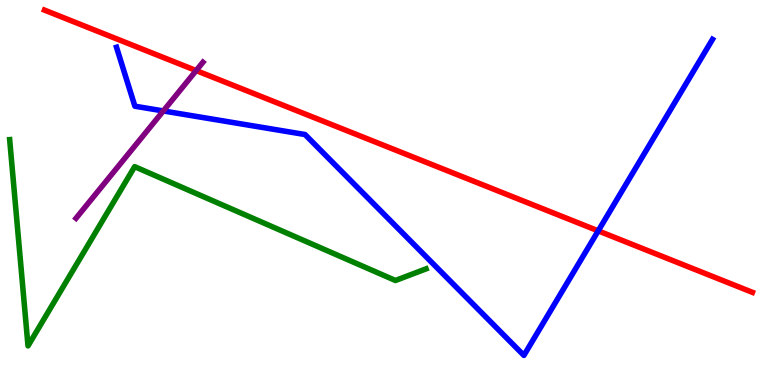[{'lines': ['blue', 'red'], 'intersections': [{'x': 7.72, 'y': 4.0}]}, {'lines': ['green', 'red'], 'intersections': []}, {'lines': ['purple', 'red'], 'intersections': [{'x': 2.53, 'y': 8.17}]}, {'lines': ['blue', 'green'], 'intersections': []}, {'lines': ['blue', 'purple'], 'intersections': [{'x': 2.11, 'y': 7.12}]}, {'lines': ['green', 'purple'], 'intersections': []}]